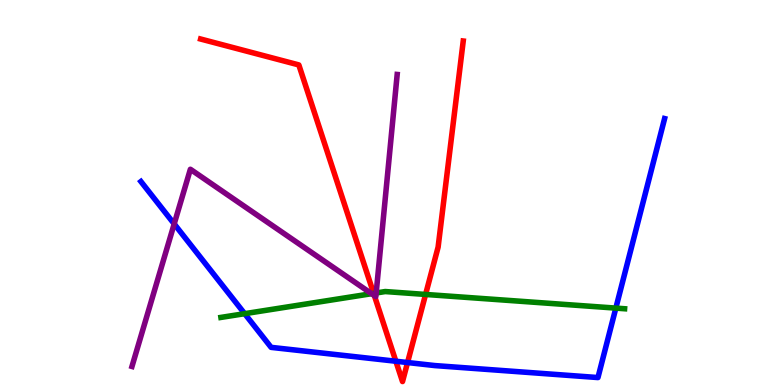[{'lines': ['blue', 'red'], 'intersections': [{'x': 5.11, 'y': 0.617}, {'x': 5.26, 'y': 0.583}]}, {'lines': ['green', 'red'], 'intersections': [{'x': 4.82, 'y': 2.38}, {'x': 5.49, 'y': 2.35}]}, {'lines': ['purple', 'red'], 'intersections': [{'x': 4.83, 'y': 2.32}]}, {'lines': ['blue', 'green'], 'intersections': [{'x': 3.16, 'y': 1.85}, {'x': 7.95, 'y': 2.0}]}, {'lines': ['blue', 'purple'], 'intersections': [{'x': 2.25, 'y': 4.18}]}, {'lines': ['green', 'purple'], 'intersections': [{'x': 4.79, 'y': 2.37}, {'x': 4.85, 'y': 2.39}]}]